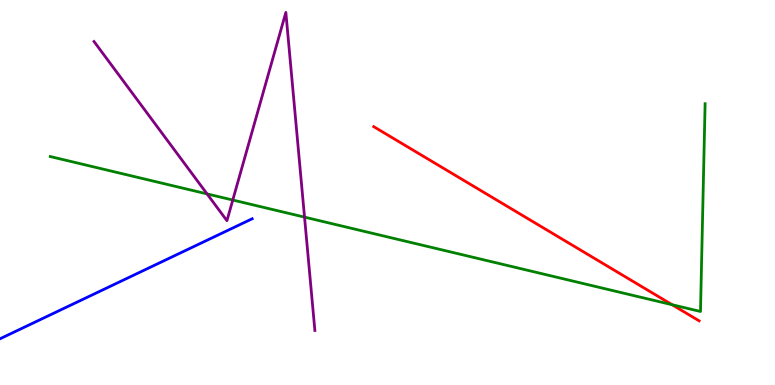[{'lines': ['blue', 'red'], 'intersections': []}, {'lines': ['green', 'red'], 'intersections': [{'x': 8.67, 'y': 2.09}]}, {'lines': ['purple', 'red'], 'intersections': []}, {'lines': ['blue', 'green'], 'intersections': []}, {'lines': ['blue', 'purple'], 'intersections': []}, {'lines': ['green', 'purple'], 'intersections': [{'x': 2.67, 'y': 4.96}, {'x': 3.0, 'y': 4.8}, {'x': 3.93, 'y': 4.36}]}]